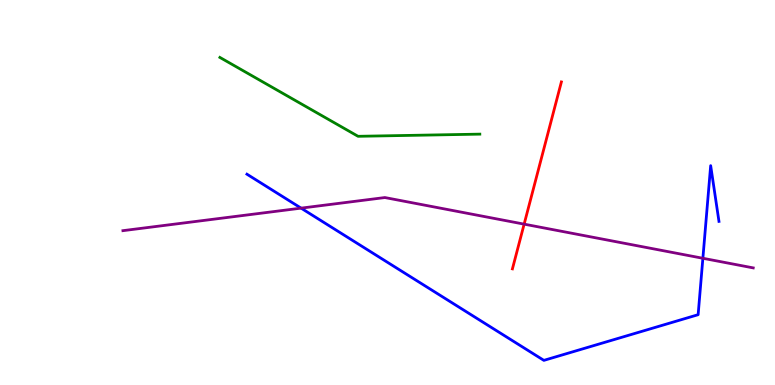[{'lines': ['blue', 'red'], 'intersections': []}, {'lines': ['green', 'red'], 'intersections': []}, {'lines': ['purple', 'red'], 'intersections': [{'x': 6.76, 'y': 4.18}]}, {'lines': ['blue', 'green'], 'intersections': []}, {'lines': ['blue', 'purple'], 'intersections': [{'x': 3.88, 'y': 4.59}, {'x': 9.07, 'y': 3.29}]}, {'lines': ['green', 'purple'], 'intersections': []}]